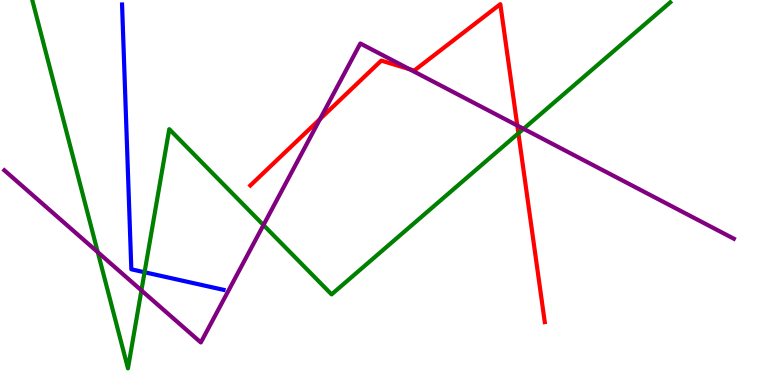[{'lines': ['blue', 'red'], 'intersections': []}, {'lines': ['green', 'red'], 'intersections': [{'x': 6.69, 'y': 6.54}]}, {'lines': ['purple', 'red'], 'intersections': [{'x': 4.13, 'y': 6.91}, {'x': 5.28, 'y': 8.2}, {'x': 6.67, 'y': 6.74}]}, {'lines': ['blue', 'green'], 'intersections': [{'x': 1.87, 'y': 2.93}]}, {'lines': ['blue', 'purple'], 'intersections': []}, {'lines': ['green', 'purple'], 'intersections': [{'x': 1.26, 'y': 3.45}, {'x': 1.82, 'y': 2.46}, {'x': 3.4, 'y': 4.15}, {'x': 6.76, 'y': 6.65}]}]